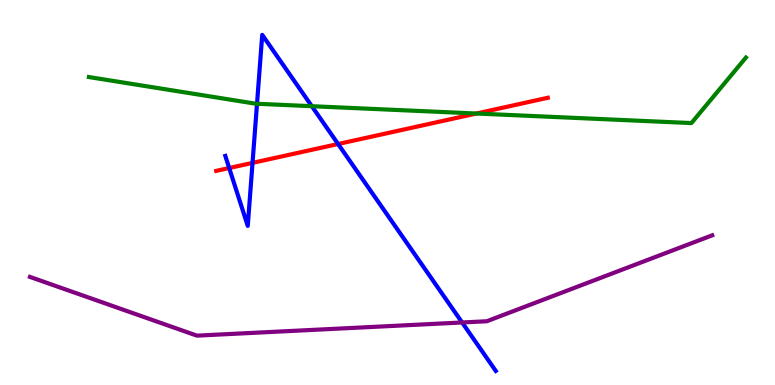[{'lines': ['blue', 'red'], 'intersections': [{'x': 2.96, 'y': 5.64}, {'x': 3.26, 'y': 5.77}, {'x': 4.36, 'y': 6.26}]}, {'lines': ['green', 'red'], 'intersections': [{'x': 6.15, 'y': 7.05}]}, {'lines': ['purple', 'red'], 'intersections': []}, {'lines': ['blue', 'green'], 'intersections': [{'x': 3.32, 'y': 7.3}, {'x': 4.02, 'y': 7.24}]}, {'lines': ['blue', 'purple'], 'intersections': [{'x': 5.96, 'y': 1.62}]}, {'lines': ['green', 'purple'], 'intersections': []}]